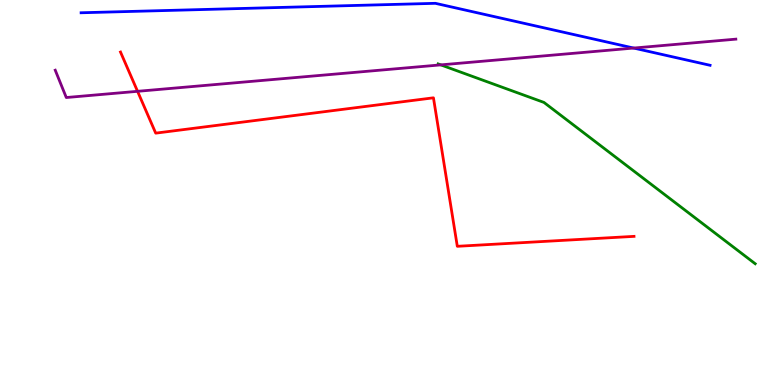[{'lines': ['blue', 'red'], 'intersections': []}, {'lines': ['green', 'red'], 'intersections': []}, {'lines': ['purple', 'red'], 'intersections': [{'x': 1.77, 'y': 7.63}]}, {'lines': ['blue', 'green'], 'intersections': []}, {'lines': ['blue', 'purple'], 'intersections': [{'x': 8.18, 'y': 8.75}]}, {'lines': ['green', 'purple'], 'intersections': [{'x': 5.69, 'y': 8.31}]}]